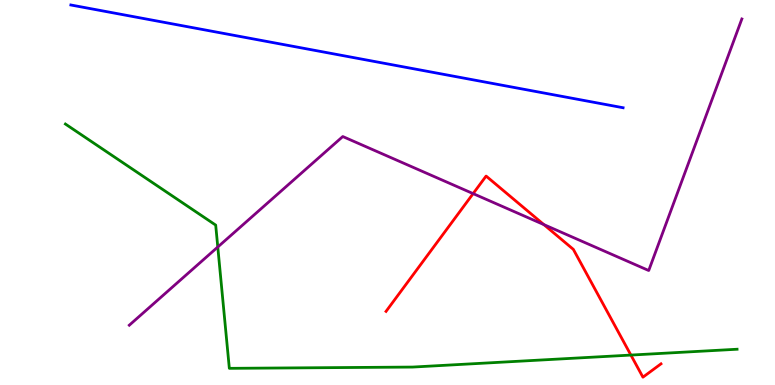[{'lines': ['blue', 'red'], 'intersections': []}, {'lines': ['green', 'red'], 'intersections': [{'x': 8.14, 'y': 0.777}]}, {'lines': ['purple', 'red'], 'intersections': [{'x': 6.1, 'y': 4.97}, {'x': 7.02, 'y': 4.17}]}, {'lines': ['blue', 'green'], 'intersections': []}, {'lines': ['blue', 'purple'], 'intersections': []}, {'lines': ['green', 'purple'], 'intersections': [{'x': 2.81, 'y': 3.58}]}]